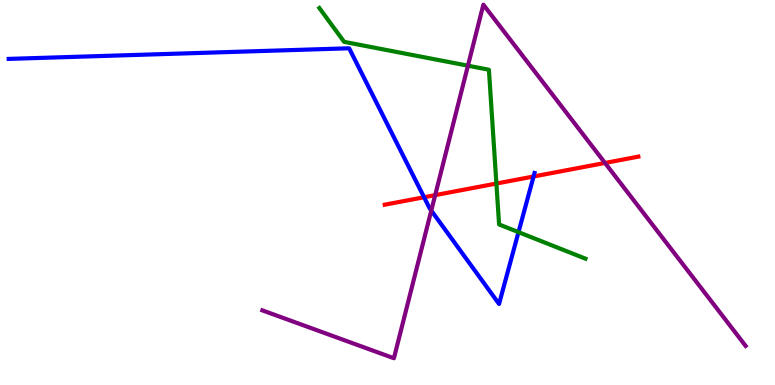[{'lines': ['blue', 'red'], 'intersections': [{'x': 5.47, 'y': 4.88}, {'x': 6.88, 'y': 5.42}]}, {'lines': ['green', 'red'], 'intersections': [{'x': 6.41, 'y': 5.23}]}, {'lines': ['purple', 'red'], 'intersections': [{'x': 5.62, 'y': 4.93}, {'x': 7.81, 'y': 5.77}]}, {'lines': ['blue', 'green'], 'intersections': [{'x': 6.69, 'y': 3.97}]}, {'lines': ['blue', 'purple'], 'intersections': [{'x': 5.56, 'y': 4.53}]}, {'lines': ['green', 'purple'], 'intersections': [{'x': 6.04, 'y': 8.29}]}]